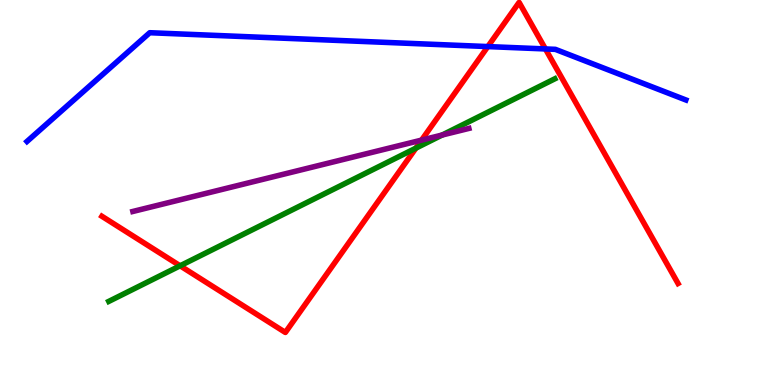[{'lines': ['blue', 'red'], 'intersections': [{'x': 6.29, 'y': 8.79}, {'x': 7.04, 'y': 8.73}]}, {'lines': ['green', 'red'], 'intersections': [{'x': 2.32, 'y': 3.1}, {'x': 5.37, 'y': 6.15}]}, {'lines': ['purple', 'red'], 'intersections': [{'x': 5.44, 'y': 6.36}]}, {'lines': ['blue', 'green'], 'intersections': []}, {'lines': ['blue', 'purple'], 'intersections': []}, {'lines': ['green', 'purple'], 'intersections': [{'x': 5.71, 'y': 6.49}]}]